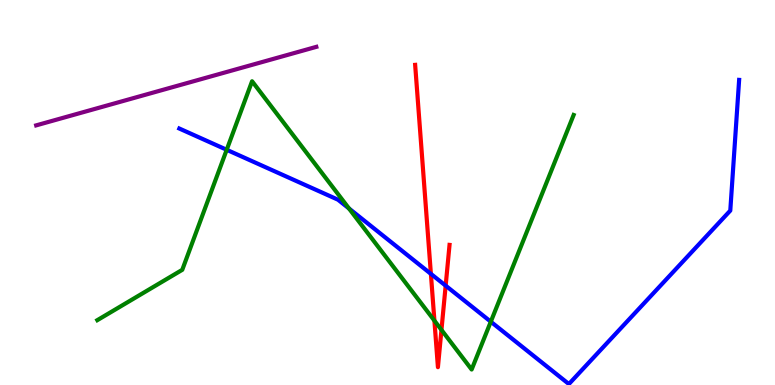[{'lines': ['blue', 'red'], 'intersections': [{'x': 5.56, 'y': 2.89}, {'x': 5.75, 'y': 2.58}]}, {'lines': ['green', 'red'], 'intersections': [{'x': 5.61, 'y': 1.67}, {'x': 5.7, 'y': 1.43}]}, {'lines': ['purple', 'red'], 'intersections': []}, {'lines': ['blue', 'green'], 'intersections': [{'x': 2.93, 'y': 6.11}, {'x': 4.5, 'y': 4.59}, {'x': 6.33, 'y': 1.64}]}, {'lines': ['blue', 'purple'], 'intersections': []}, {'lines': ['green', 'purple'], 'intersections': []}]